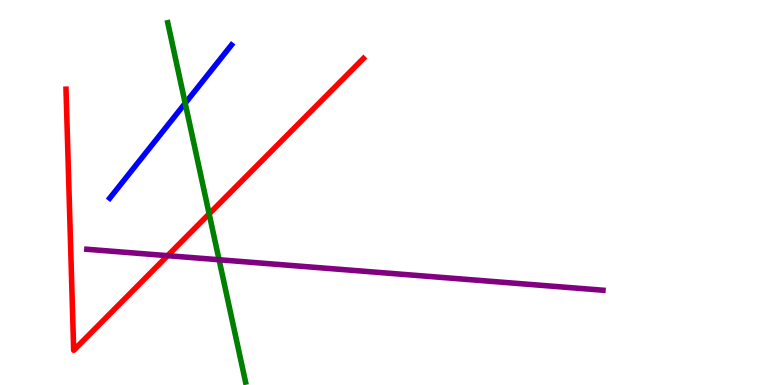[{'lines': ['blue', 'red'], 'intersections': []}, {'lines': ['green', 'red'], 'intersections': [{'x': 2.7, 'y': 4.45}]}, {'lines': ['purple', 'red'], 'intersections': [{'x': 2.16, 'y': 3.36}]}, {'lines': ['blue', 'green'], 'intersections': [{'x': 2.39, 'y': 7.32}]}, {'lines': ['blue', 'purple'], 'intersections': []}, {'lines': ['green', 'purple'], 'intersections': [{'x': 2.83, 'y': 3.25}]}]